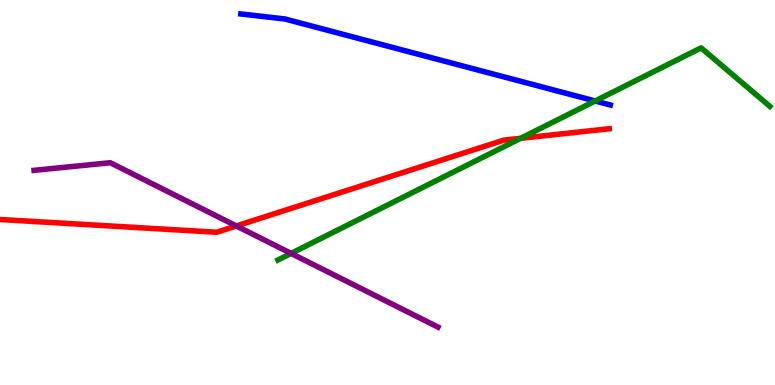[{'lines': ['blue', 'red'], 'intersections': []}, {'lines': ['green', 'red'], 'intersections': [{'x': 6.72, 'y': 6.41}]}, {'lines': ['purple', 'red'], 'intersections': [{'x': 3.05, 'y': 4.13}]}, {'lines': ['blue', 'green'], 'intersections': [{'x': 7.68, 'y': 7.38}]}, {'lines': ['blue', 'purple'], 'intersections': []}, {'lines': ['green', 'purple'], 'intersections': [{'x': 3.76, 'y': 3.42}]}]